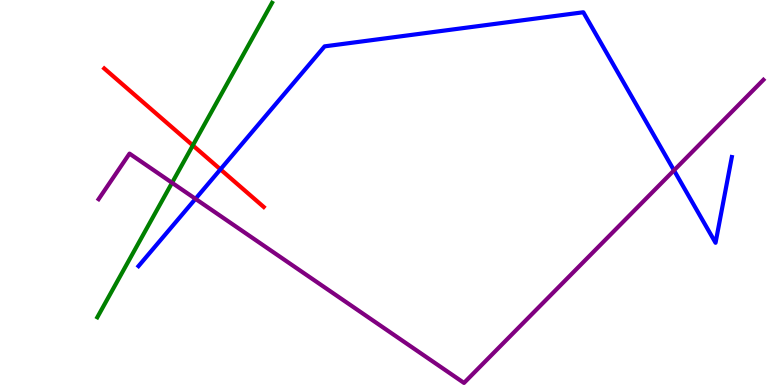[{'lines': ['blue', 'red'], 'intersections': [{'x': 2.84, 'y': 5.6}]}, {'lines': ['green', 'red'], 'intersections': [{'x': 2.49, 'y': 6.22}]}, {'lines': ['purple', 'red'], 'intersections': []}, {'lines': ['blue', 'green'], 'intersections': []}, {'lines': ['blue', 'purple'], 'intersections': [{'x': 2.52, 'y': 4.84}, {'x': 8.7, 'y': 5.58}]}, {'lines': ['green', 'purple'], 'intersections': [{'x': 2.22, 'y': 5.25}]}]